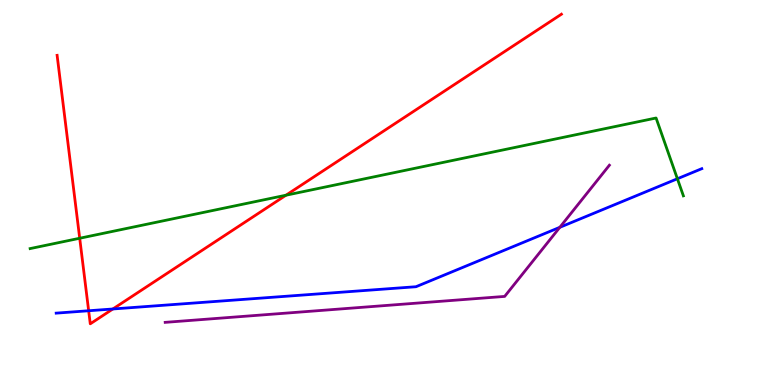[{'lines': ['blue', 'red'], 'intersections': [{'x': 1.14, 'y': 1.93}, {'x': 1.46, 'y': 1.97}]}, {'lines': ['green', 'red'], 'intersections': [{'x': 1.03, 'y': 3.81}, {'x': 3.69, 'y': 4.93}]}, {'lines': ['purple', 'red'], 'intersections': []}, {'lines': ['blue', 'green'], 'intersections': [{'x': 8.74, 'y': 5.36}]}, {'lines': ['blue', 'purple'], 'intersections': [{'x': 7.22, 'y': 4.1}]}, {'lines': ['green', 'purple'], 'intersections': []}]